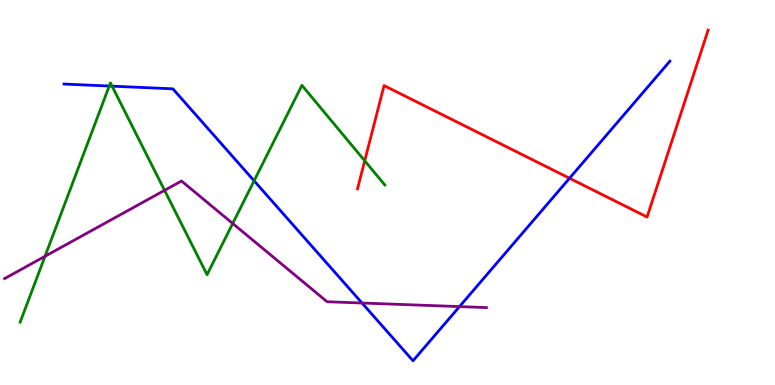[{'lines': ['blue', 'red'], 'intersections': [{'x': 7.35, 'y': 5.37}]}, {'lines': ['green', 'red'], 'intersections': [{'x': 4.71, 'y': 5.82}]}, {'lines': ['purple', 'red'], 'intersections': []}, {'lines': ['blue', 'green'], 'intersections': [{'x': 1.41, 'y': 7.77}, {'x': 1.45, 'y': 7.76}, {'x': 3.28, 'y': 5.3}]}, {'lines': ['blue', 'purple'], 'intersections': [{'x': 4.67, 'y': 2.13}, {'x': 5.93, 'y': 2.04}]}, {'lines': ['green', 'purple'], 'intersections': [{'x': 0.581, 'y': 3.34}, {'x': 2.12, 'y': 5.06}, {'x': 3.0, 'y': 4.2}]}]